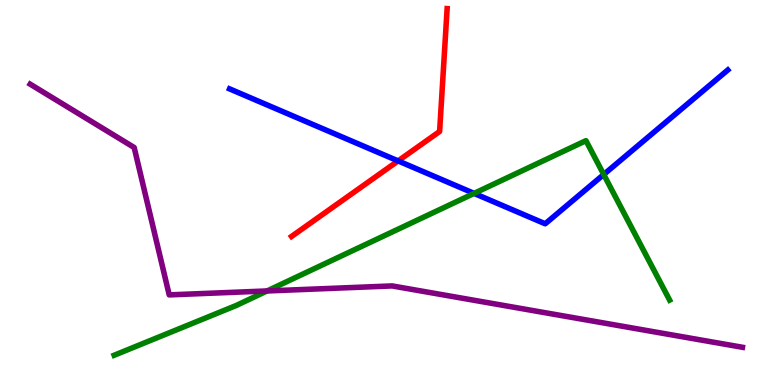[{'lines': ['blue', 'red'], 'intersections': [{'x': 5.14, 'y': 5.82}]}, {'lines': ['green', 'red'], 'intersections': []}, {'lines': ['purple', 'red'], 'intersections': []}, {'lines': ['blue', 'green'], 'intersections': [{'x': 6.12, 'y': 4.98}, {'x': 7.79, 'y': 5.47}]}, {'lines': ['blue', 'purple'], 'intersections': []}, {'lines': ['green', 'purple'], 'intersections': [{'x': 3.45, 'y': 2.44}]}]